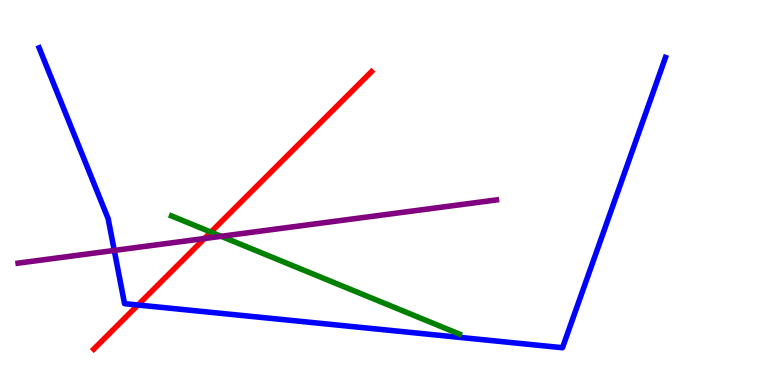[{'lines': ['blue', 'red'], 'intersections': [{'x': 1.78, 'y': 2.08}]}, {'lines': ['green', 'red'], 'intersections': [{'x': 2.72, 'y': 3.97}]}, {'lines': ['purple', 'red'], 'intersections': [{'x': 2.64, 'y': 3.8}]}, {'lines': ['blue', 'green'], 'intersections': []}, {'lines': ['blue', 'purple'], 'intersections': [{'x': 1.47, 'y': 3.5}]}, {'lines': ['green', 'purple'], 'intersections': [{'x': 2.85, 'y': 3.86}]}]